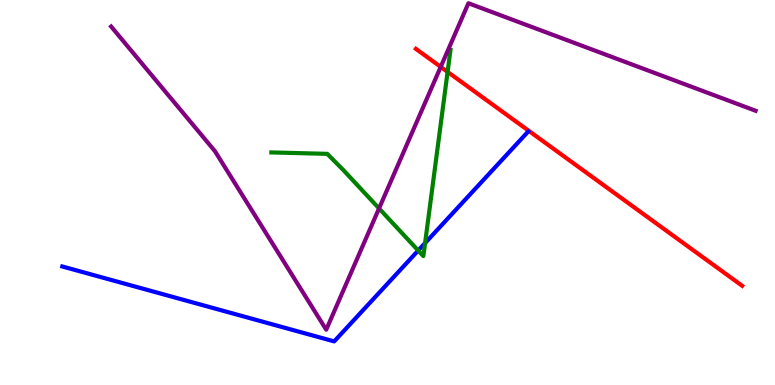[{'lines': ['blue', 'red'], 'intersections': []}, {'lines': ['green', 'red'], 'intersections': [{'x': 5.78, 'y': 8.13}]}, {'lines': ['purple', 'red'], 'intersections': [{'x': 5.69, 'y': 8.26}]}, {'lines': ['blue', 'green'], 'intersections': [{'x': 5.4, 'y': 3.49}, {'x': 5.48, 'y': 3.69}]}, {'lines': ['blue', 'purple'], 'intersections': []}, {'lines': ['green', 'purple'], 'intersections': [{'x': 4.89, 'y': 4.59}]}]